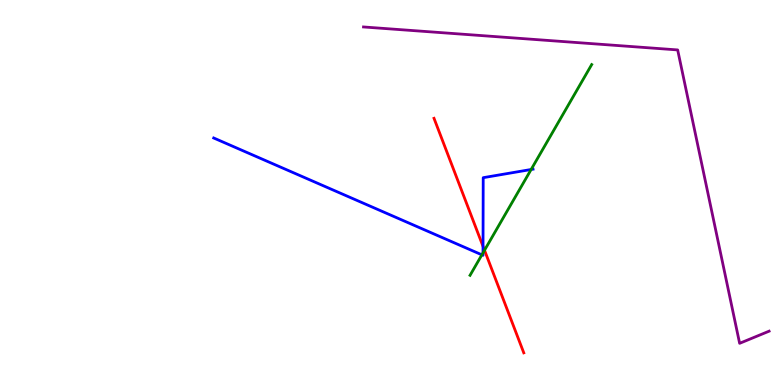[{'lines': ['blue', 'red'], 'intersections': [{'x': 6.23, 'y': 3.6}]}, {'lines': ['green', 'red'], 'intersections': [{'x': 6.25, 'y': 3.5}]}, {'lines': ['purple', 'red'], 'intersections': []}, {'lines': ['blue', 'green'], 'intersections': [{'x': 6.22, 'y': 3.38}, {'x': 6.23, 'y': 3.43}, {'x': 6.85, 'y': 5.6}]}, {'lines': ['blue', 'purple'], 'intersections': []}, {'lines': ['green', 'purple'], 'intersections': []}]